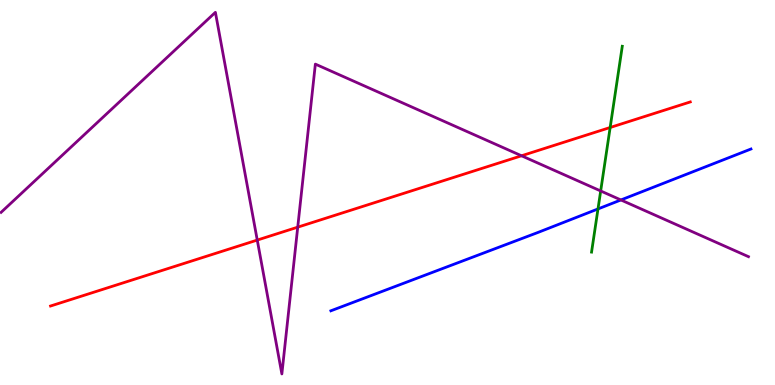[{'lines': ['blue', 'red'], 'intersections': []}, {'lines': ['green', 'red'], 'intersections': [{'x': 7.87, 'y': 6.69}]}, {'lines': ['purple', 'red'], 'intersections': [{'x': 3.32, 'y': 3.76}, {'x': 3.84, 'y': 4.1}, {'x': 6.73, 'y': 5.95}]}, {'lines': ['blue', 'green'], 'intersections': [{'x': 7.72, 'y': 4.57}]}, {'lines': ['blue', 'purple'], 'intersections': [{'x': 8.01, 'y': 4.81}]}, {'lines': ['green', 'purple'], 'intersections': [{'x': 7.75, 'y': 5.04}]}]